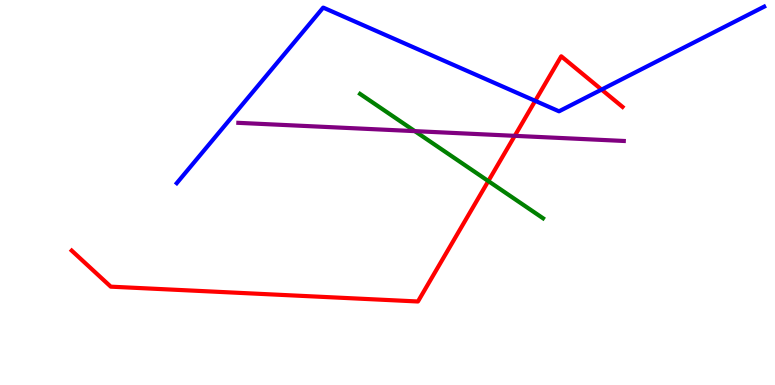[{'lines': ['blue', 'red'], 'intersections': [{'x': 6.91, 'y': 7.38}, {'x': 7.76, 'y': 7.67}]}, {'lines': ['green', 'red'], 'intersections': [{'x': 6.3, 'y': 5.3}]}, {'lines': ['purple', 'red'], 'intersections': [{'x': 6.64, 'y': 6.47}]}, {'lines': ['blue', 'green'], 'intersections': []}, {'lines': ['blue', 'purple'], 'intersections': []}, {'lines': ['green', 'purple'], 'intersections': [{'x': 5.35, 'y': 6.59}]}]